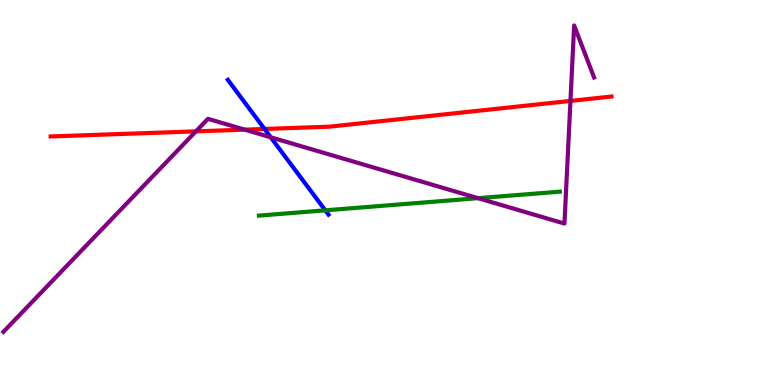[{'lines': ['blue', 'red'], 'intersections': [{'x': 3.41, 'y': 6.65}]}, {'lines': ['green', 'red'], 'intersections': []}, {'lines': ['purple', 'red'], 'intersections': [{'x': 2.53, 'y': 6.59}, {'x': 3.16, 'y': 6.63}, {'x': 7.36, 'y': 7.38}]}, {'lines': ['blue', 'green'], 'intersections': [{'x': 4.2, 'y': 4.54}]}, {'lines': ['blue', 'purple'], 'intersections': [{'x': 3.49, 'y': 6.43}]}, {'lines': ['green', 'purple'], 'intersections': [{'x': 6.17, 'y': 4.85}]}]